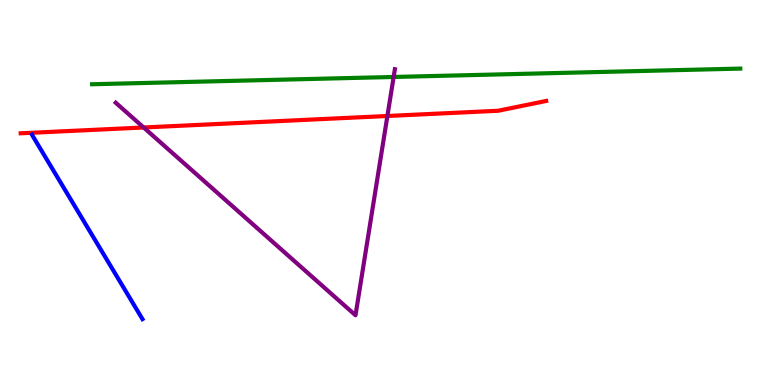[{'lines': ['blue', 'red'], 'intersections': []}, {'lines': ['green', 'red'], 'intersections': []}, {'lines': ['purple', 'red'], 'intersections': [{'x': 1.85, 'y': 6.69}, {'x': 5.0, 'y': 6.99}]}, {'lines': ['blue', 'green'], 'intersections': []}, {'lines': ['blue', 'purple'], 'intersections': []}, {'lines': ['green', 'purple'], 'intersections': [{'x': 5.08, 'y': 8.0}]}]